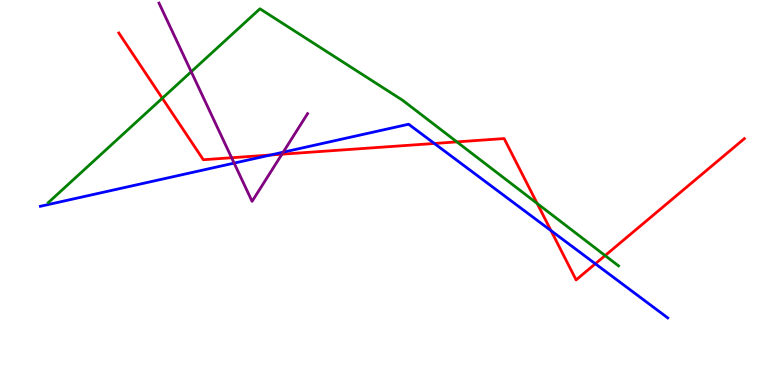[{'lines': ['blue', 'red'], 'intersections': [{'x': 3.49, 'y': 5.97}, {'x': 5.6, 'y': 6.27}, {'x': 7.11, 'y': 4.01}, {'x': 7.68, 'y': 3.15}]}, {'lines': ['green', 'red'], 'intersections': [{'x': 2.09, 'y': 7.45}, {'x': 5.9, 'y': 6.31}, {'x': 6.93, 'y': 4.71}, {'x': 7.81, 'y': 3.36}]}, {'lines': ['purple', 'red'], 'intersections': [{'x': 2.99, 'y': 5.9}, {'x': 3.64, 'y': 5.99}]}, {'lines': ['blue', 'green'], 'intersections': []}, {'lines': ['blue', 'purple'], 'intersections': [{'x': 3.02, 'y': 5.76}, {'x': 3.65, 'y': 6.05}]}, {'lines': ['green', 'purple'], 'intersections': [{'x': 2.47, 'y': 8.14}]}]